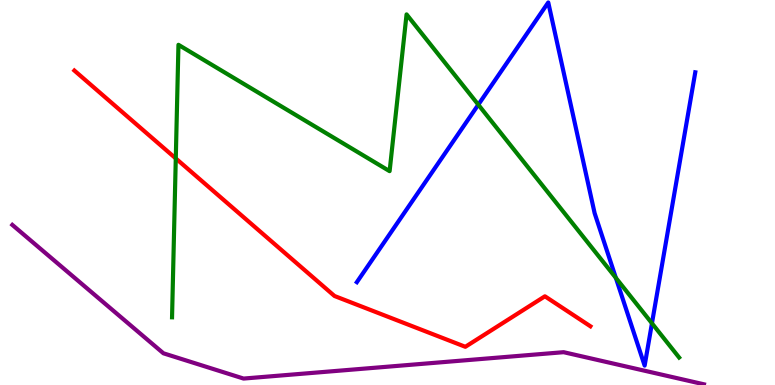[{'lines': ['blue', 'red'], 'intersections': []}, {'lines': ['green', 'red'], 'intersections': [{'x': 2.27, 'y': 5.88}]}, {'lines': ['purple', 'red'], 'intersections': []}, {'lines': ['blue', 'green'], 'intersections': [{'x': 6.17, 'y': 7.28}, {'x': 7.95, 'y': 2.78}, {'x': 8.41, 'y': 1.6}]}, {'lines': ['blue', 'purple'], 'intersections': []}, {'lines': ['green', 'purple'], 'intersections': []}]